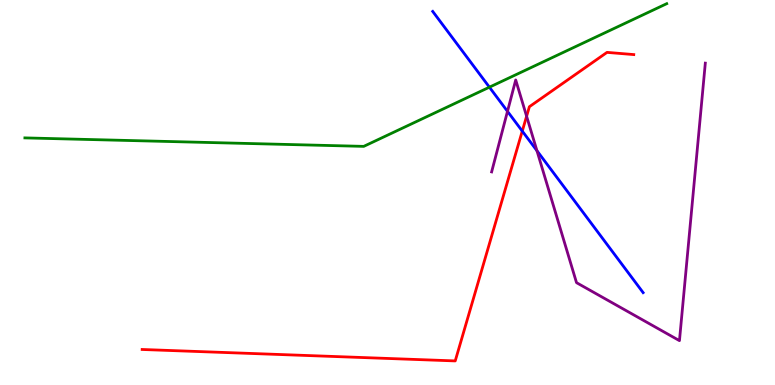[{'lines': ['blue', 'red'], 'intersections': [{'x': 6.74, 'y': 6.59}]}, {'lines': ['green', 'red'], 'intersections': []}, {'lines': ['purple', 'red'], 'intersections': [{'x': 6.79, 'y': 6.98}]}, {'lines': ['blue', 'green'], 'intersections': [{'x': 6.31, 'y': 7.74}]}, {'lines': ['blue', 'purple'], 'intersections': [{'x': 6.55, 'y': 7.11}, {'x': 6.93, 'y': 6.09}]}, {'lines': ['green', 'purple'], 'intersections': []}]